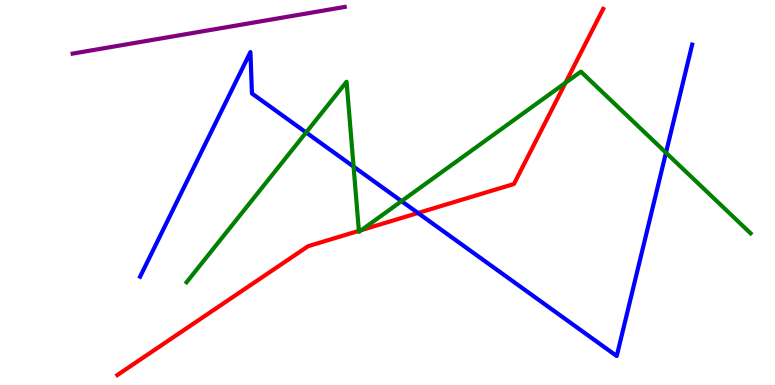[{'lines': ['blue', 'red'], 'intersections': [{'x': 5.39, 'y': 4.47}]}, {'lines': ['green', 'red'], 'intersections': [{'x': 4.63, 'y': 4.0}, {'x': 4.66, 'y': 4.02}, {'x': 7.3, 'y': 7.85}]}, {'lines': ['purple', 'red'], 'intersections': []}, {'lines': ['blue', 'green'], 'intersections': [{'x': 3.95, 'y': 6.56}, {'x': 4.56, 'y': 5.67}, {'x': 5.18, 'y': 4.78}, {'x': 8.59, 'y': 6.03}]}, {'lines': ['blue', 'purple'], 'intersections': []}, {'lines': ['green', 'purple'], 'intersections': []}]